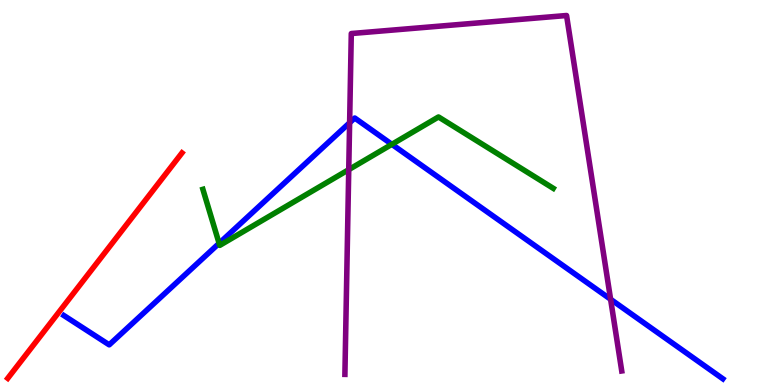[{'lines': ['blue', 'red'], 'intersections': []}, {'lines': ['green', 'red'], 'intersections': []}, {'lines': ['purple', 'red'], 'intersections': []}, {'lines': ['blue', 'green'], 'intersections': [{'x': 2.83, 'y': 3.68}, {'x': 5.06, 'y': 6.25}]}, {'lines': ['blue', 'purple'], 'intersections': [{'x': 4.51, 'y': 6.81}, {'x': 7.88, 'y': 2.23}]}, {'lines': ['green', 'purple'], 'intersections': [{'x': 4.5, 'y': 5.59}]}]